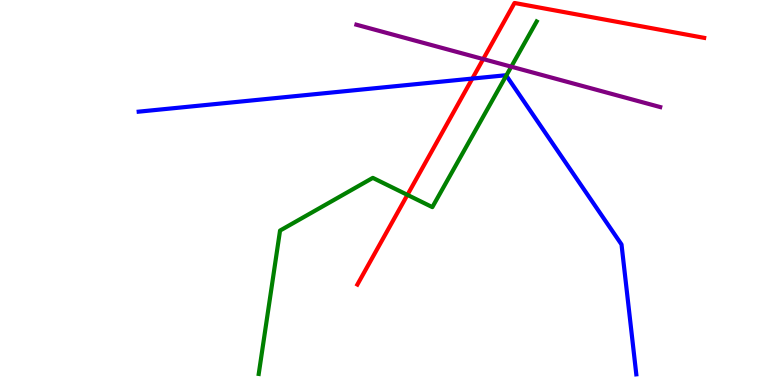[{'lines': ['blue', 'red'], 'intersections': [{'x': 6.09, 'y': 7.96}]}, {'lines': ['green', 'red'], 'intersections': [{'x': 5.26, 'y': 4.94}]}, {'lines': ['purple', 'red'], 'intersections': [{'x': 6.23, 'y': 8.47}]}, {'lines': ['blue', 'green'], 'intersections': [{'x': 6.53, 'y': 8.04}]}, {'lines': ['blue', 'purple'], 'intersections': []}, {'lines': ['green', 'purple'], 'intersections': [{'x': 6.6, 'y': 8.27}]}]